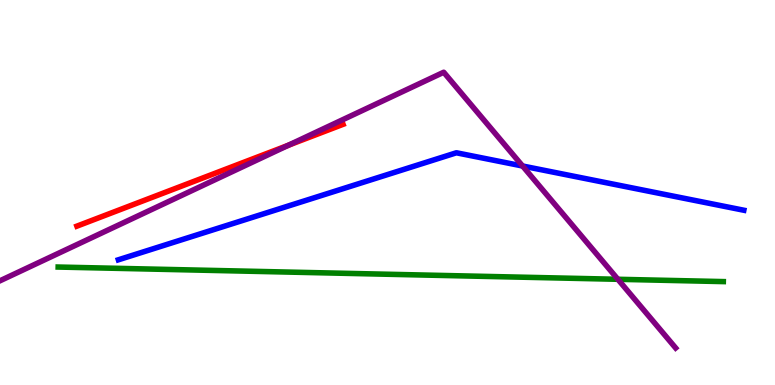[{'lines': ['blue', 'red'], 'intersections': []}, {'lines': ['green', 'red'], 'intersections': []}, {'lines': ['purple', 'red'], 'intersections': [{'x': 3.72, 'y': 6.23}]}, {'lines': ['blue', 'green'], 'intersections': []}, {'lines': ['blue', 'purple'], 'intersections': [{'x': 6.74, 'y': 5.69}]}, {'lines': ['green', 'purple'], 'intersections': [{'x': 7.97, 'y': 2.75}]}]